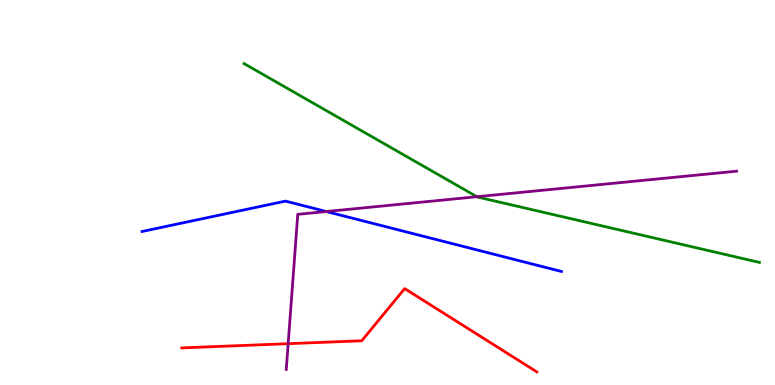[{'lines': ['blue', 'red'], 'intersections': []}, {'lines': ['green', 'red'], 'intersections': []}, {'lines': ['purple', 'red'], 'intersections': [{'x': 3.72, 'y': 1.07}]}, {'lines': ['blue', 'green'], 'intersections': []}, {'lines': ['blue', 'purple'], 'intersections': [{'x': 4.21, 'y': 4.51}]}, {'lines': ['green', 'purple'], 'intersections': [{'x': 6.15, 'y': 4.89}]}]